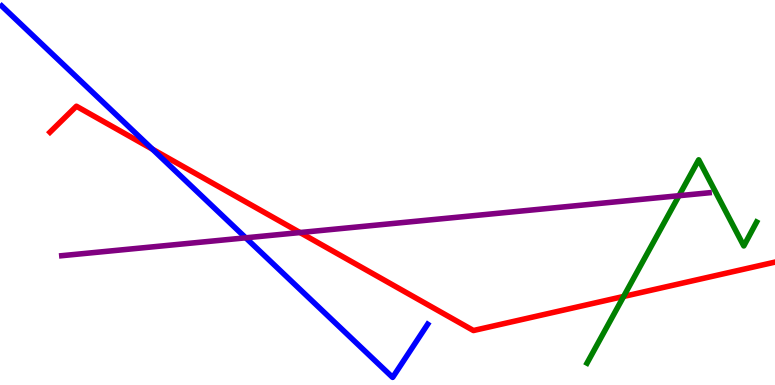[{'lines': ['blue', 'red'], 'intersections': [{'x': 1.97, 'y': 6.12}]}, {'lines': ['green', 'red'], 'intersections': [{'x': 8.05, 'y': 2.3}]}, {'lines': ['purple', 'red'], 'intersections': [{'x': 3.87, 'y': 3.96}]}, {'lines': ['blue', 'green'], 'intersections': []}, {'lines': ['blue', 'purple'], 'intersections': [{'x': 3.17, 'y': 3.82}]}, {'lines': ['green', 'purple'], 'intersections': [{'x': 8.76, 'y': 4.92}]}]